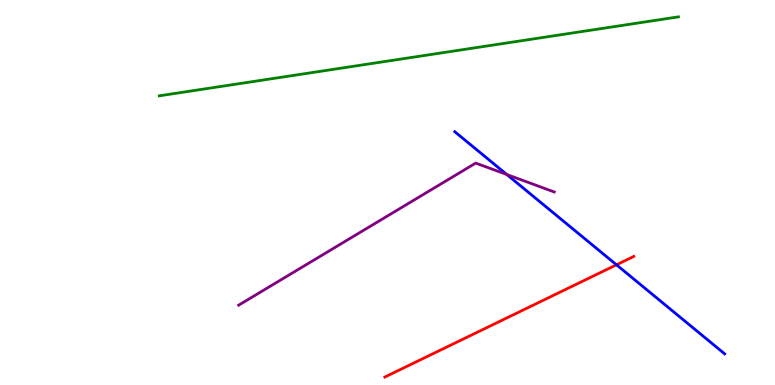[{'lines': ['blue', 'red'], 'intersections': [{'x': 7.95, 'y': 3.12}]}, {'lines': ['green', 'red'], 'intersections': []}, {'lines': ['purple', 'red'], 'intersections': []}, {'lines': ['blue', 'green'], 'intersections': []}, {'lines': ['blue', 'purple'], 'intersections': [{'x': 6.54, 'y': 5.47}]}, {'lines': ['green', 'purple'], 'intersections': []}]